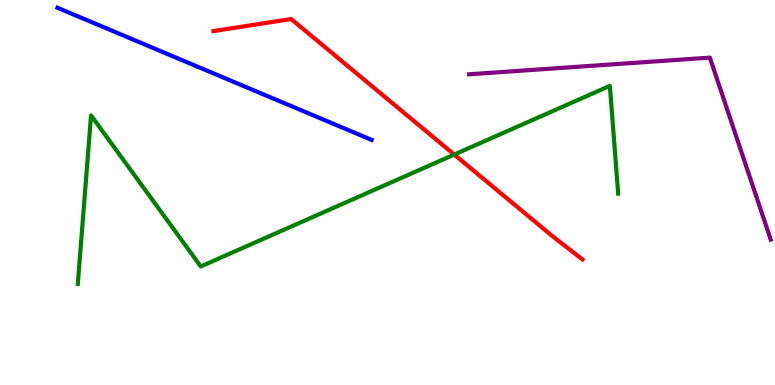[{'lines': ['blue', 'red'], 'intersections': []}, {'lines': ['green', 'red'], 'intersections': [{'x': 5.86, 'y': 5.99}]}, {'lines': ['purple', 'red'], 'intersections': []}, {'lines': ['blue', 'green'], 'intersections': []}, {'lines': ['blue', 'purple'], 'intersections': []}, {'lines': ['green', 'purple'], 'intersections': []}]